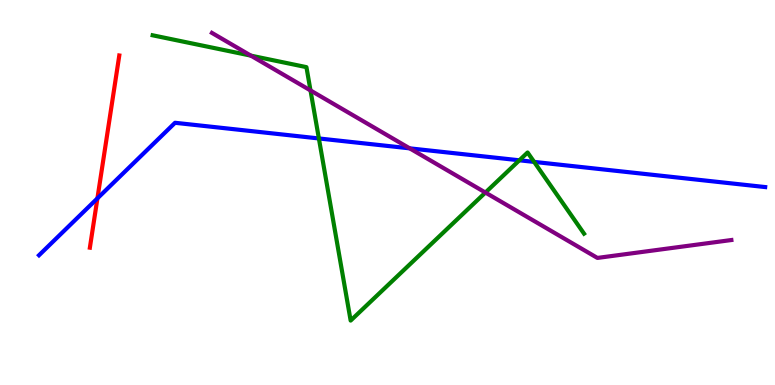[{'lines': ['blue', 'red'], 'intersections': [{'x': 1.26, 'y': 4.85}]}, {'lines': ['green', 'red'], 'intersections': []}, {'lines': ['purple', 'red'], 'intersections': []}, {'lines': ['blue', 'green'], 'intersections': [{'x': 4.11, 'y': 6.4}, {'x': 6.7, 'y': 5.84}, {'x': 6.89, 'y': 5.79}]}, {'lines': ['blue', 'purple'], 'intersections': [{'x': 5.29, 'y': 6.15}]}, {'lines': ['green', 'purple'], 'intersections': [{'x': 3.24, 'y': 8.55}, {'x': 4.01, 'y': 7.65}, {'x': 6.26, 'y': 5.0}]}]